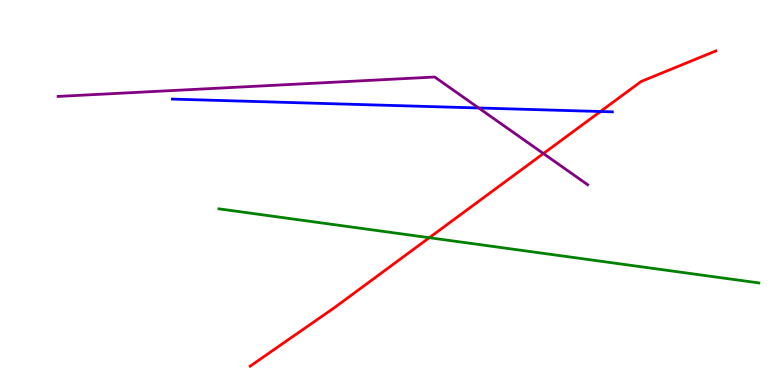[{'lines': ['blue', 'red'], 'intersections': [{'x': 7.75, 'y': 7.1}]}, {'lines': ['green', 'red'], 'intersections': [{'x': 5.54, 'y': 3.83}]}, {'lines': ['purple', 'red'], 'intersections': [{'x': 7.01, 'y': 6.01}]}, {'lines': ['blue', 'green'], 'intersections': []}, {'lines': ['blue', 'purple'], 'intersections': [{'x': 6.18, 'y': 7.2}]}, {'lines': ['green', 'purple'], 'intersections': []}]